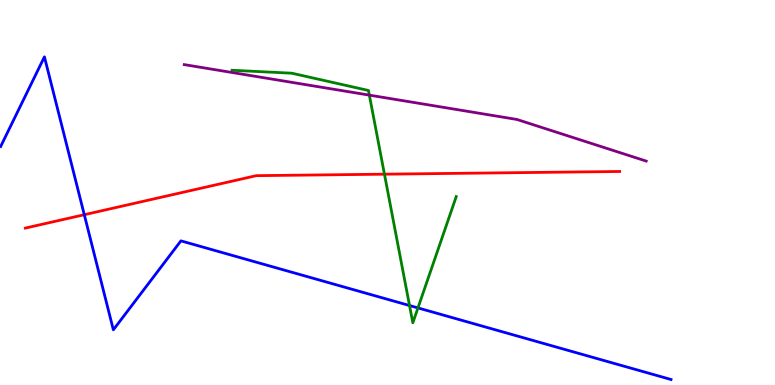[{'lines': ['blue', 'red'], 'intersections': [{'x': 1.09, 'y': 4.42}]}, {'lines': ['green', 'red'], 'intersections': [{'x': 4.96, 'y': 5.48}]}, {'lines': ['purple', 'red'], 'intersections': []}, {'lines': ['blue', 'green'], 'intersections': [{'x': 5.28, 'y': 2.06}, {'x': 5.39, 'y': 2.0}]}, {'lines': ['blue', 'purple'], 'intersections': []}, {'lines': ['green', 'purple'], 'intersections': [{'x': 4.77, 'y': 7.53}]}]